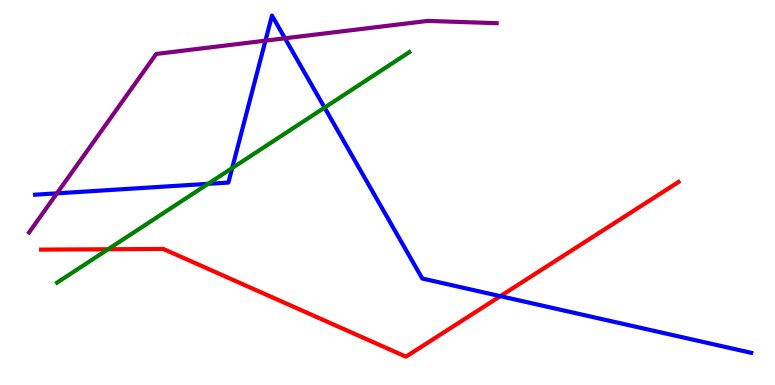[{'lines': ['blue', 'red'], 'intersections': [{'x': 6.46, 'y': 2.31}]}, {'lines': ['green', 'red'], 'intersections': [{'x': 1.39, 'y': 3.53}]}, {'lines': ['purple', 'red'], 'intersections': []}, {'lines': ['blue', 'green'], 'intersections': [{'x': 2.68, 'y': 5.23}, {'x': 3.0, 'y': 5.64}, {'x': 4.19, 'y': 7.21}]}, {'lines': ['blue', 'purple'], 'intersections': [{'x': 0.735, 'y': 4.98}, {'x': 3.43, 'y': 8.94}, {'x': 3.68, 'y': 9.01}]}, {'lines': ['green', 'purple'], 'intersections': []}]